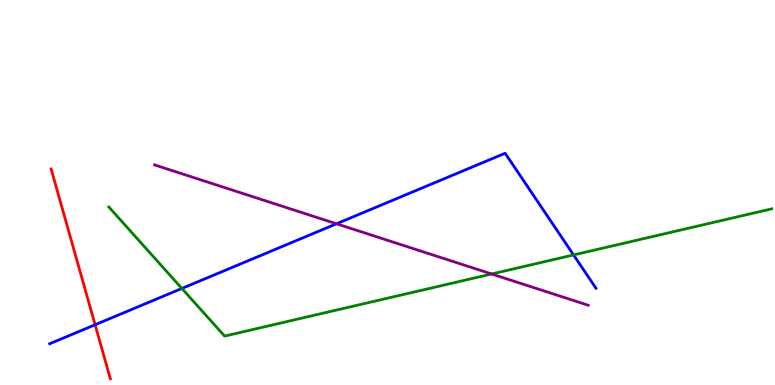[{'lines': ['blue', 'red'], 'intersections': [{'x': 1.23, 'y': 1.56}]}, {'lines': ['green', 'red'], 'intersections': []}, {'lines': ['purple', 'red'], 'intersections': []}, {'lines': ['blue', 'green'], 'intersections': [{'x': 2.35, 'y': 2.51}, {'x': 7.4, 'y': 3.38}]}, {'lines': ['blue', 'purple'], 'intersections': [{'x': 4.34, 'y': 4.19}]}, {'lines': ['green', 'purple'], 'intersections': [{'x': 6.34, 'y': 2.88}]}]